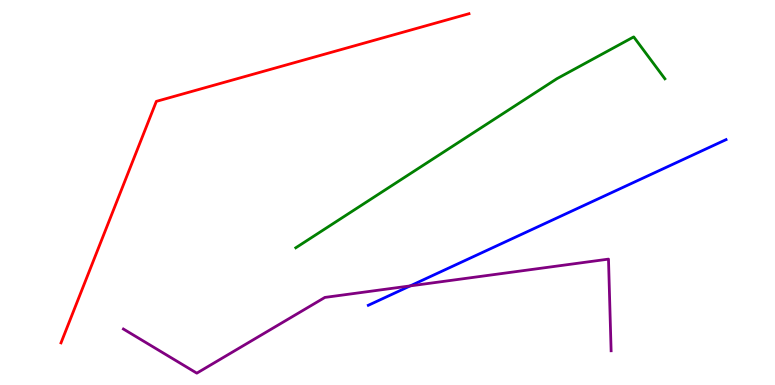[{'lines': ['blue', 'red'], 'intersections': []}, {'lines': ['green', 'red'], 'intersections': []}, {'lines': ['purple', 'red'], 'intersections': []}, {'lines': ['blue', 'green'], 'intersections': []}, {'lines': ['blue', 'purple'], 'intersections': [{'x': 5.29, 'y': 2.57}]}, {'lines': ['green', 'purple'], 'intersections': []}]